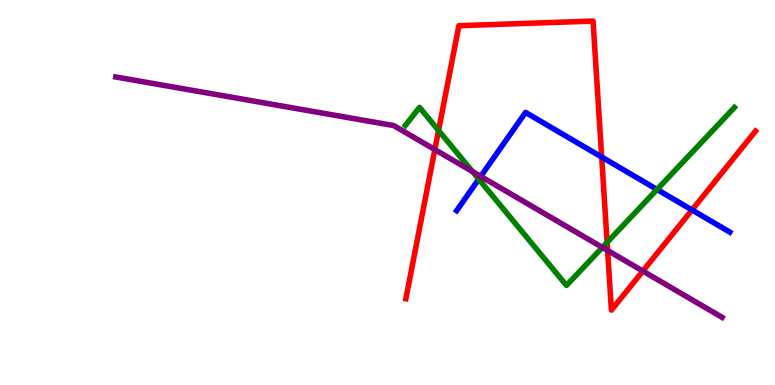[{'lines': ['blue', 'red'], 'intersections': [{'x': 7.76, 'y': 5.92}, {'x': 8.93, 'y': 4.55}]}, {'lines': ['green', 'red'], 'intersections': [{'x': 5.66, 'y': 6.61}, {'x': 7.83, 'y': 3.7}]}, {'lines': ['purple', 'red'], 'intersections': [{'x': 5.61, 'y': 6.11}, {'x': 7.84, 'y': 3.49}, {'x': 8.29, 'y': 2.96}]}, {'lines': ['blue', 'green'], 'intersections': [{'x': 6.18, 'y': 5.35}, {'x': 8.48, 'y': 5.08}]}, {'lines': ['blue', 'purple'], 'intersections': [{'x': 6.2, 'y': 5.42}]}, {'lines': ['green', 'purple'], 'intersections': [{'x': 6.1, 'y': 5.54}, {'x': 7.77, 'y': 3.57}]}]